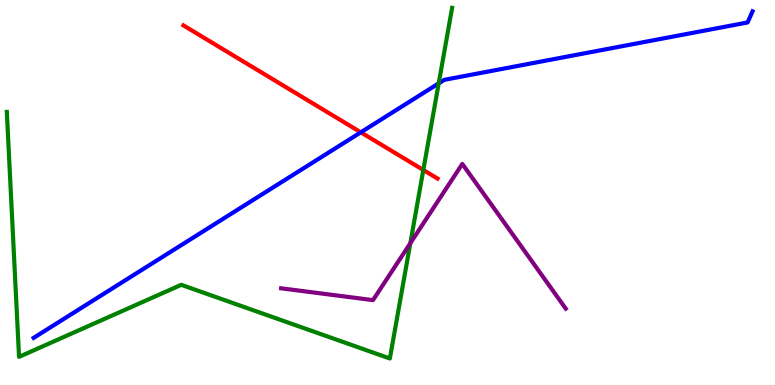[{'lines': ['blue', 'red'], 'intersections': [{'x': 4.66, 'y': 6.56}]}, {'lines': ['green', 'red'], 'intersections': [{'x': 5.46, 'y': 5.58}]}, {'lines': ['purple', 'red'], 'intersections': []}, {'lines': ['blue', 'green'], 'intersections': [{'x': 5.66, 'y': 7.83}]}, {'lines': ['blue', 'purple'], 'intersections': []}, {'lines': ['green', 'purple'], 'intersections': [{'x': 5.29, 'y': 3.68}]}]